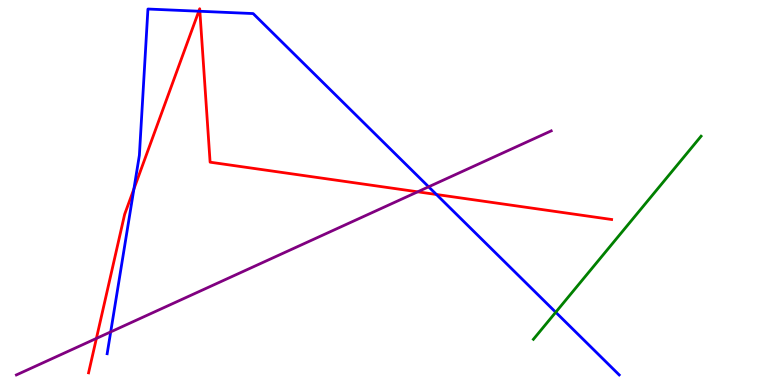[{'lines': ['blue', 'red'], 'intersections': [{'x': 1.73, 'y': 5.09}, {'x': 2.57, 'y': 9.71}, {'x': 2.58, 'y': 9.71}, {'x': 5.63, 'y': 4.95}]}, {'lines': ['green', 'red'], 'intersections': []}, {'lines': ['purple', 'red'], 'intersections': [{'x': 1.24, 'y': 1.21}, {'x': 5.39, 'y': 5.02}]}, {'lines': ['blue', 'green'], 'intersections': [{'x': 7.17, 'y': 1.89}]}, {'lines': ['blue', 'purple'], 'intersections': [{'x': 1.43, 'y': 1.38}, {'x': 5.53, 'y': 5.15}]}, {'lines': ['green', 'purple'], 'intersections': []}]